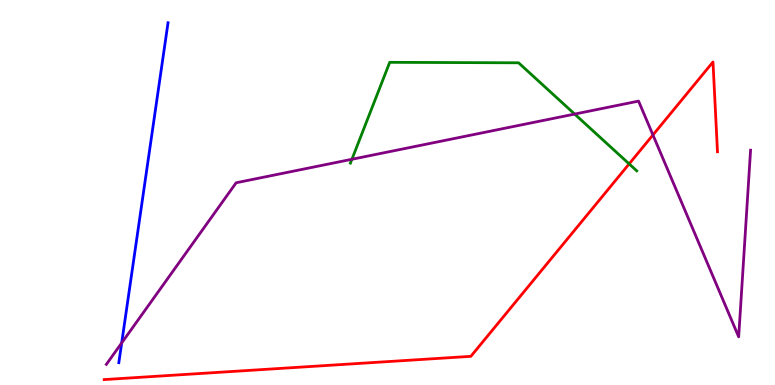[{'lines': ['blue', 'red'], 'intersections': []}, {'lines': ['green', 'red'], 'intersections': [{'x': 8.12, 'y': 5.74}]}, {'lines': ['purple', 'red'], 'intersections': [{'x': 8.43, 'y': 6.49}]}, {'lines': ['blue', 'green'], 'intersections': []}, {'lines': ['blue', 'purple'], 'intersections': [{'x': 1.57, 'y': 1.09}]}, {'lines': ['green', 'purple'], 'intersections': [{'x': 4.54, 'y': 5.86}, {'x': 7.41, 'y': 7.04}]}]